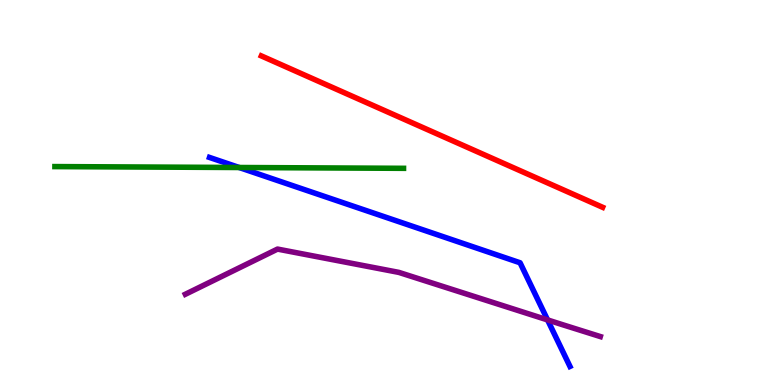[{'lines': ['blue', 'red'], 'intersections': []}, {'lines': ['green', 'red'], 'intersections': []}, {'lines': ['purple', 'red'], 'intersections': []}, {'lines': ['blue', 'green'], 'intersections': [{'x': 3.09, 'y': 5.65}]}, {'lines': ['blue', 'purple'], 'intersections': [{'x': 7.07, 'y': 1.69}]}, {'lines': ['green', 'purple'], 'intersections': []}]